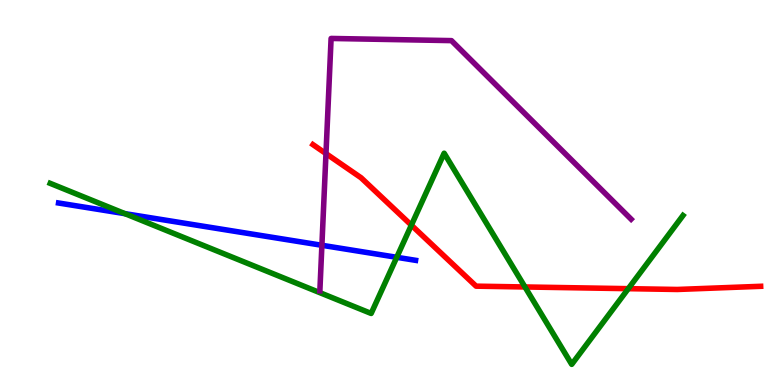[{'lines': ['blue', 'red'], 'intersections': []}, {'lines': ['green', 'red'], 'intersections': [{'x': 5.31, 'y': 4.15}, {'x': 6.77, 'y': 2.55}, {'x': 8.11, 'y': 2.5}]}, {'lines': ['purple', 'red'], 'intersections': [{'x': 4.21, 'y': 6.01}]}, {'lines': ['blue', 'green'], 'intersections': [{'x': 1.61, 'y': 4.45}, {'x': 5.12, 'y': 3.32}]}, {'lines': ['blue', 'purple'], 'intersections': [{'x': 4.15, 'y': 3.63}]}, {'lines': ['green', 'purple'], 'intersections': []}]